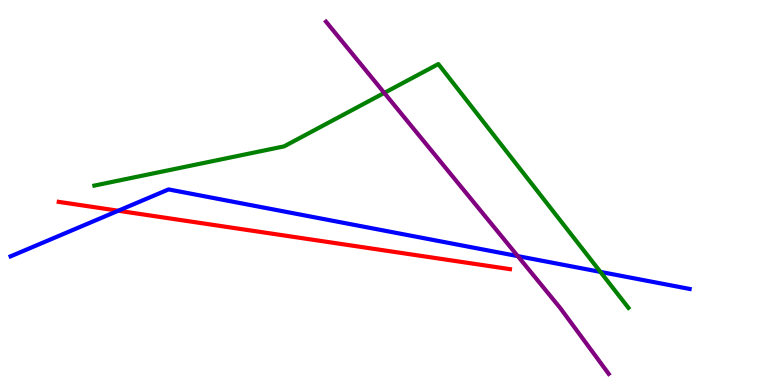[{'lines': ['blue', 'red'], 'intersections': [{'x': 1.53, 'y': 4.53}]}, {'lines': ['green', 'red'], 'intersections': []}, {'lines': ['purple', 'red'], 'intersections': []}, {'lines': ['blue', 'green'], 'intersections': [{'x': 7.75, 'y': 2.94}]}, {'lines': ['blue', 'purple'], 'intersections': [{'x': 6.68, 'y': 3.35}]}, {'lines': ['green', 'purple'], 'intersections': [{'x': 4.96, 'y': 7.59}]}]